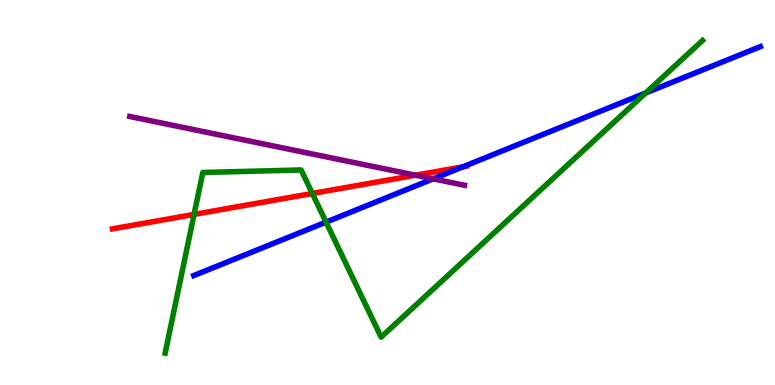[{'lines': ['blue', 'red'], 'intersections': [{'x': 5.97, 'y': 5.67}]}, {'lines': ['green', 'red'], 'intersections': [{'x': 2.5, 'y': 4.43}, {'x': 4.03, 'y': 4.97}]}, {'lines': ['purple', 'red'], 'intersections': [{'x': 5.36, 'y': 5.45}]}, {'lines': ['blue', 'green'], 'intersections': [{'x': 4.21, 'y': 4.23}, {'x': 8.33, 'y': 7.59}]}, {'lines': ['blue', 'purple'], 'intersections': [{'x': 5.59, 'y': 5.36}]}, {'lines': ['green', 'purple'], 'intersections': []}]